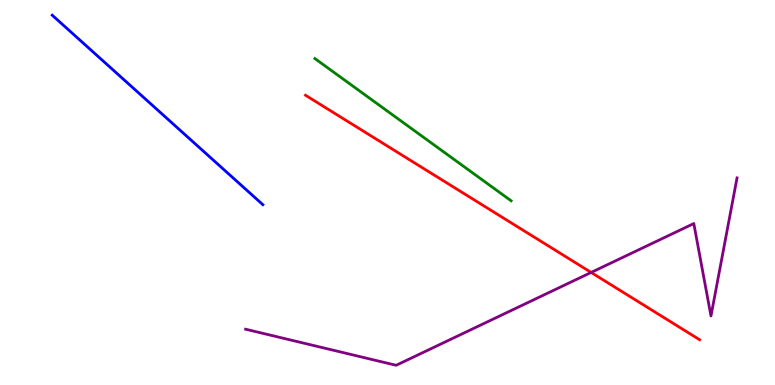[{'lines': ['blue', 'red'], 'intersections': []}, {'lines': ['green', 'red'], 'intersections': []}, {'lines': ['purple', 'red'], 'intersections': [{'x': 7.63, 'y': 2.92}]}, {'lines': ['blue', 'green'], 'intersections': []}, {'lines': ['blue', 'purple'], 'intersections': []}, {'lines': ['green', 'purple'], 'intersections': []}]